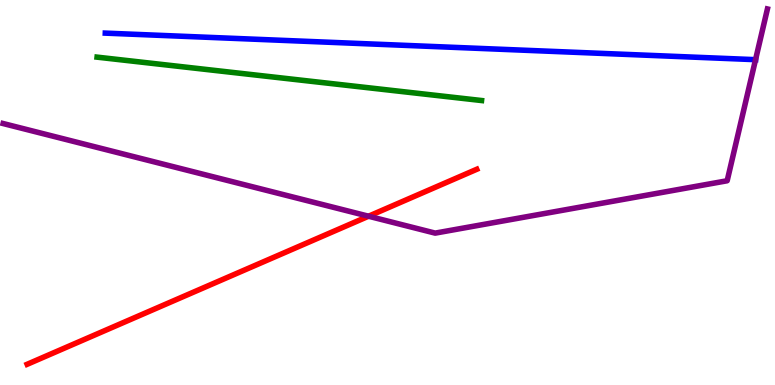[{'lines': ['blue', 'red'], 'intersections': []}, {'lines': ['green', 'red'], 'intersections': []}, {'lines': ['purple', 'red'], 'intersections': [{'x': 4.76, 'y': 4.38}]}, {'lines': ['blue', 'green'], 'intersections': []}, {'lines': ['blue', 'purple'], 'intersections': [{'x': 9.75, 'y': 8.45}]}, {'lines': ['green', 'purple'], 'intersections': []}]